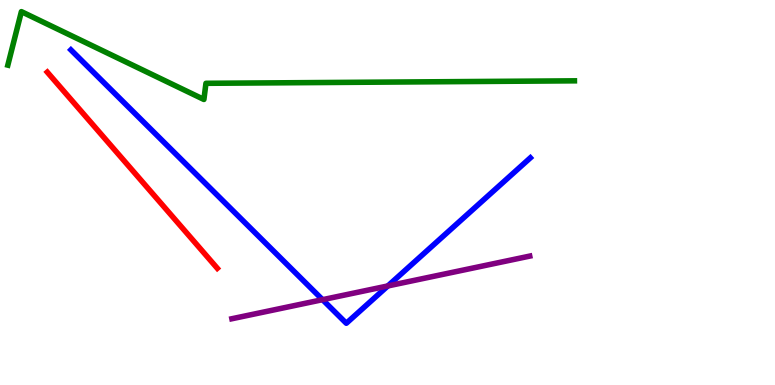[{'lines': ['blue', 'red'], 'intersections': []}, {'lines': ['green', 'red'], 'intersections': []}, {'lines': ['purple', 'red'], 'intersections': []}, {'lines': ['blue', 'green'], 'intersections': []}, {'lines': ['blue', 'purple'], 'intersections': [{'x': 4.16, 'y': 2.22}, {'x': 5.0, 'y': 2.57}]}, {'lines': ['green', 'purple'], 'intersections': []}]